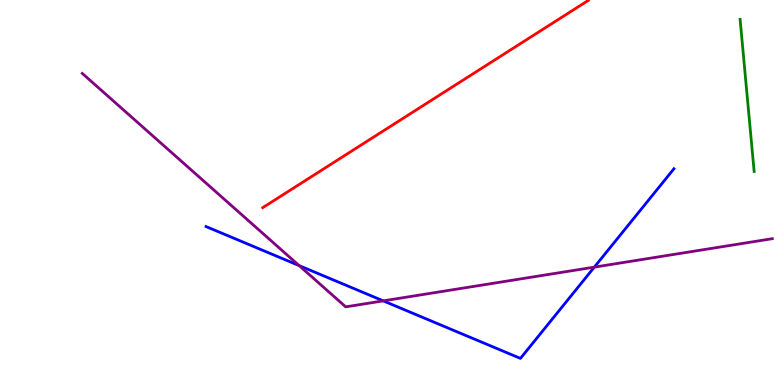[{'lines': ['blue', 'red'], 'intersections': []}, {'lines': ['green', 'red'], 'intersections': []}, {'lines': ['purple', 'red'], 'intersections': []}, {'lines': ['blue', 'green'], 'intersections': []}, {'lines': ['blue', 'purple'], 'intersections': [{'x': 3.86, 'y': 3.1}, {'x': 4.95, 'y': 2.19}, {'x': 7.67, 'y': 3.06}]}, {'lines': ['green', 'purple'], 'intersections': []}]